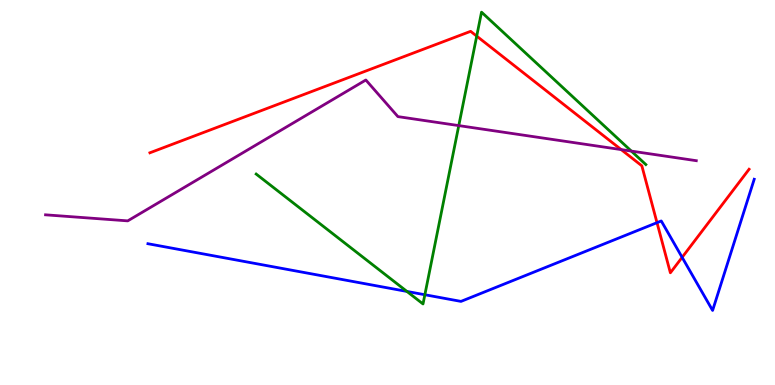[{'lines': ['blue', 'red'], 'intersections': [{'x': 8.48, 'y': 4.22}, {'x': 8.8, 'y': 3.32}]}, {'lines': ['green', 'red'], 'intersections': [{'x': 6.15, 'y': 9.06}]}, {'lines': ['purple', 'red'], 'intersections': [{'x': 8.02, 'y': 6.11}]}, {'lines': ['blue', 'green'], 'intersections': [{'x': 5.25, 'y': 2.43}, {'x': 5.48, 'y': 2.34}]}, {'lines': ['blue', 'purple'], 'intersections': []}, {'lines': ['green', 'purple'], 'intersections': [{'x': 5.92, 'y': 6.74}, {'x': 8.15, 'y': 6.08}]}]